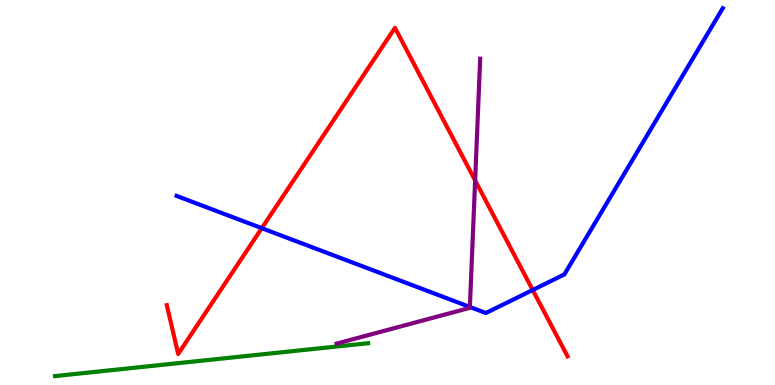[{'lines': ['blue', 'red'], 'intersections': [{'x': 3.38, 'y': 4.07}, {'x': 6.87, 'y': 2.47}]}, {'lines': ['green', 'red'], 'intersections': []}, {'lines': ['purple', 'red'], 'intersections': [{'x': 6.13, 'y': 5.31}]}, {'lines': ['blue', 'green'], 'intersections': []}, {'lines': ['blue', 'purple'], 'intersections': [{'x': 6.06, 'y': 2.03}]}, {'lines': ['green', 'purple'], 'intersections': []}]